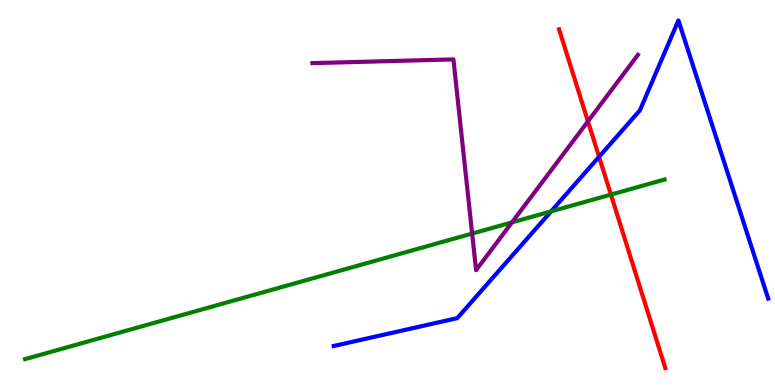[{'lines': ['blue', 'red'], 'intersections': [{'x': 7.73, 'y': 5.93}]}, {'lines': ['green', 'red'], 'intersections': [{'x': 7.88, 'y': 4.95}]}, {'lines': ['purple', 'red'], 'intersections': [{'x': 7.59, 'y': 6.85}]}, {'lines': ['blue', 'green'], 'intersections': [{'x': 7.11, 'y': 4.51}]}, {'lines': ['blue', 'purple'], 'intersections': []}, {'lines': ['green', 'purple'], 'intersections': [{'x': 6.09, 'y': 3.93}, {'x': 6.61, 'y': 4.22}]}]